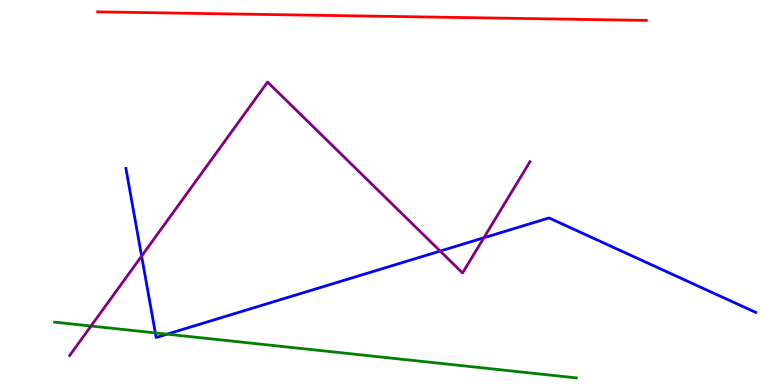[{'lines': ['blue', 'red'], 'intersections': []}, {'lines': ['green', 'red'], 'intersections': []}, {'lines': ['purple', 'red'], 'intersections': []}, {'lines': ['blue', 'green'], 'intersections': [{'x': 2.0, 'y': 1.35}, {'x': 2.16, 'y': 1.32}]}, {'lines': ['blue', 'purple'], 'intersections': [{'x': 1.83, 'y': 3.35}, {'x': 5.68, 'y': 3.48}, {'x': 6.24, 'y': 3.82}]}, {'lines': ['green', 'purple'], 'intersections': [{'x': 1.17, 'y': 1.53}]}]